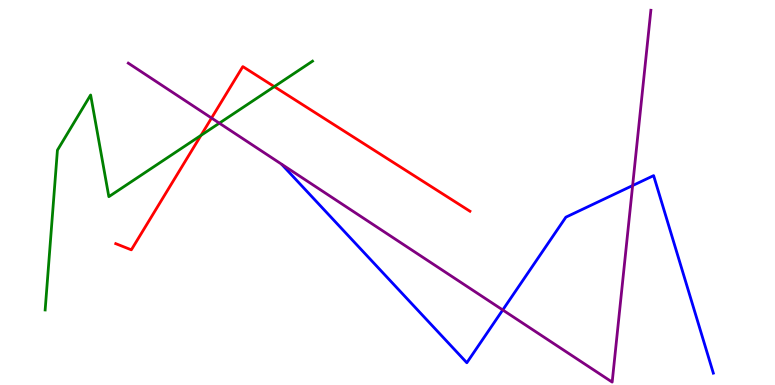[{'lines': ['blue', 'red'], 'intersections': []}, {'lines': ['green', 'red'], 'intersections': [{'x': 2.59, 'y': 6.48}, {'x': 3.54, 'y': 7.75}]}, {'lines': ['purple', 'red'], 'intersections': [{'x': 2.73, 'y': 6.93}]}, {'lines': ['blue', 'green'], 'intersections': []}, {'lines': ['blue', 'purple'], 'intersections': [{'x': 6.49, 'y': 1.95}, {'x': 8.16, 'y': 5.18}]}, {'lines': ['green', 'purple'], 'intersections': [{'x': 2.83, 'y': 6.8}]}]